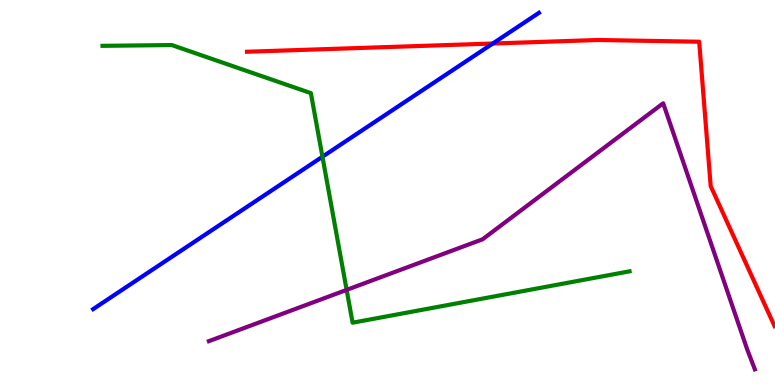[{'lines': ['blue', 'red'], 'intersections': [{'x': 6.36, 'y': 8.87}]}, {'lines': ['green', 'red'], 'intersections': []}, {'lines': ['purple', 'red'], 'intersections': []}, {'lines': ['blue', 'green'], 'intersections': [{'x': 4.16, 'y': 5.93}]}, {'lines': ['blue', 'purple'], 'intersections': []}, {'lines': ['green', 'purple'], 'intersections': [{'x': 4.47, 'y': 2.47}]}]